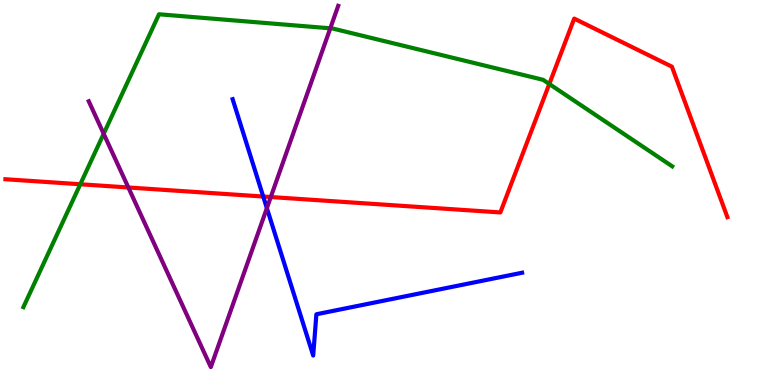[{'lines': ['blue', 'red'], 'intersections': [{'x': 3.4, 'y': 4.9}]}, {'lines': ['green', 'red'], 'intersections': [{'x': 1.04, 'y': 5.21}, {'x': 7.09, 'y': 7.82}]}, {'lines': ['purple', 'red'], 'intersections': [{'x': 1.66, 'y': 5.13}, {'x': 3.49, 'y': 4.88}]}, {'lines': ['blue', 'green'], 'intersections': []}, {'lines': ['blue', 'purple'], 'intersections': [{'x': 3.44, 'y': 4.59}]}, {'lines': ['green', 'purple'], 'intersections': [{'x': 1.34, 'y': 6.53}, {'x': 4.26, 'y': 9.26}]}]